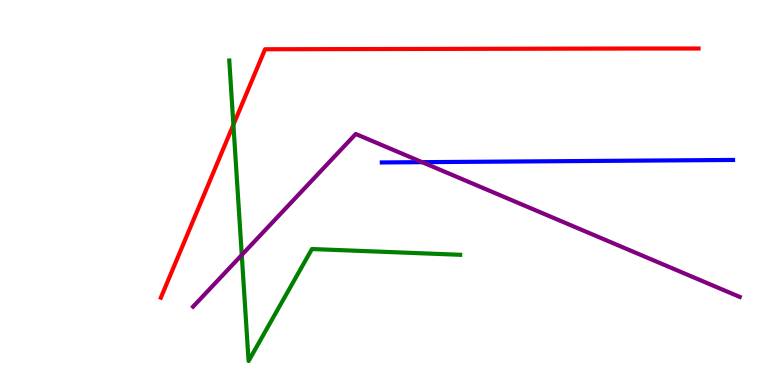[{'lines': ['blue', 'red'], 'intersections': []}, {'lines': ['green', 'red'], 'intersections': [{'x': 3.01, 'y': 6.76}]}, {'lines': ['purple', 'red'], 'intersections': []}, {'lines': ['blue', 'green'], 'intersections': []}, {'lines': ['blue', 'purple'], 'intersections': [{'x': 5.45, 'y': 5.79}]}, {'lines': ['green', 'purple'], 'intersections': [{'x': 3.12, 'y': 3.38}]}]